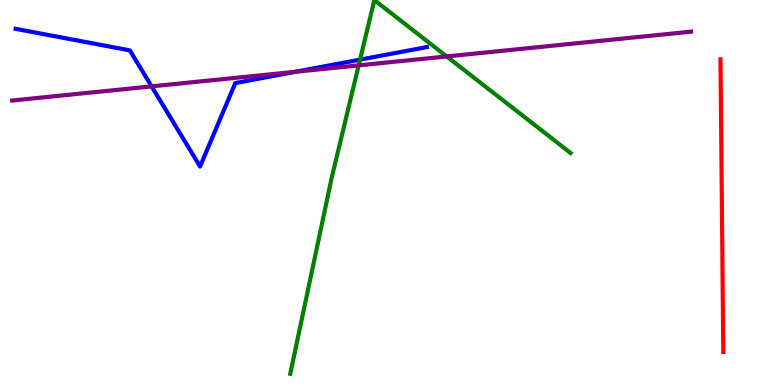[{'lines': ['blue', 'red'], 'intersections': []}, {'lines': ['green', 'red'], 'intersections': []}, {'lines': ['purple', 'red'], 'intersections': []}, {'lines': ['blue', 'green'], 'intersections': [{'x': 4.65, 'y': 8.45}]}, {'lines': ['blue', 'purple'], 'intersections': [{'x': 1.96, 'y': 7.76}, {'x': 3.81, 'y': 8.14}]}, {'lines': ['green', 'purple'], 'intersections': [{'x': 4.63, 'y': 8.3}, {'x': 5.76, 'y': 8.53}]}]